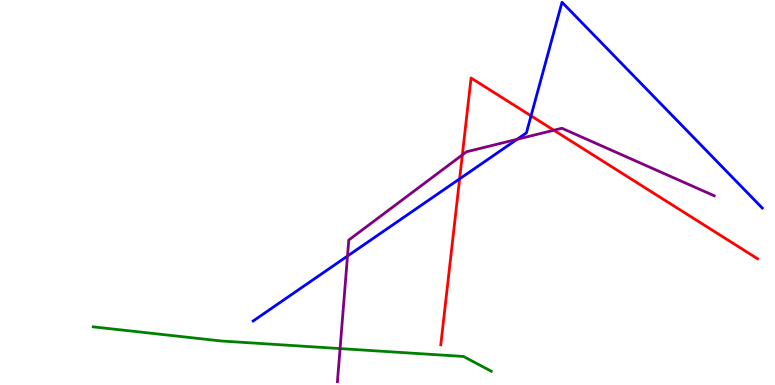[{'lines': ['blue', 'red'], 'intersections': [{'x': 5.93, 'y': 5.35}, {'x': 6.85, 'y': 6.99}]}, {'lines': ['green', 'red'], 'intersections': []}, {'lines': ['purple', 'red'], 'intersections': [{'x': 5.97, 'y': 5.98}, {'x': 7.15, 'y': 6.62}]}, {'lines': ['blue', 'green'], 'intersections': []}, {'lines': ['blue', 'purple'], 'intersections': [{'x': 4.48, 'y': 3.35}, {'x': 6.67, 'y': 6.38}]}, {'lines': ['green', 'purple'], 'intersections': [{'x': 4.39, 'y': 0.946}]}]